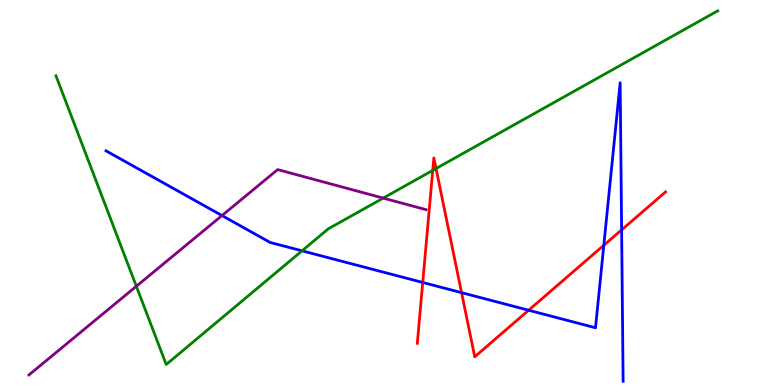[{'lines': ['blue', 'red'], 'intersections': [{'x': 5.45, 'y': 2.66}, {'x': 5.96, 'y': 2.4}, {'x': 6.82, 'y': 1.94}, {'x': 7.79, 'y': 3.63}, {'x': 8.02, 'y': 4.03}]}, {'lines': ['green', 'red'], 'intersections': [{'x': 5.58, 'y': 5.57}, {'x': 5.63, 'y': 5.62}]}, {'lines': ['purple', 'red'], 'intersections': []}, {'lines': ['blue', 'green'], 'intersections': [{'x': 3.9, 'y': 3.49}]}, {'lines': ['blue', 'purple'], 'intersections': [{'x': 2.86, 'y': 4.4}]}, {'lines': ['green', 'purple'], 'intersections': [{'x': 1.76, 'y': 2.56}, {'x': 4.94, 'y': 4.85}]}]